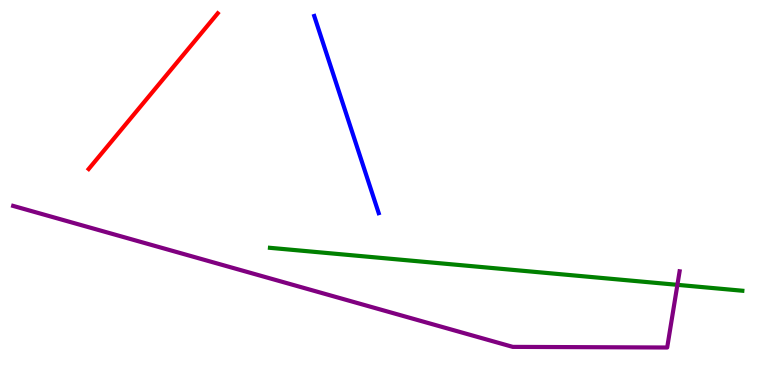[{'lines': ['blue', 'red'], 'intersections': []}, {'lines': ['green', 'red'], 'intersections': []}, {'lines': ['purple', 'red'], 'intersections': []}, {'lines': ['blue', 'green'], 'intersections': []}, {'lines': ['blue', 'purple'], 'intersections': []}, {'lines': ['green', 'purple'], 'intersections': [{'x': 8.74, 'y': 2.6}]}]